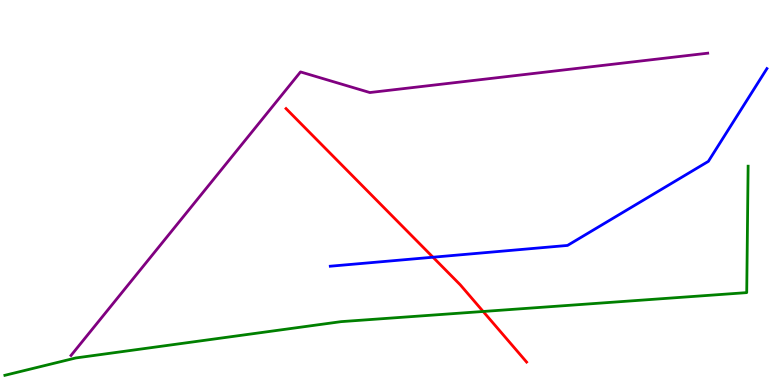[{'lines': ['blue', 'red'], 'intersections': [{'x': 5.59, 'y': 3.32}]}, {'lines': ['green', 'red'], 'intersections': [{'x': 6.23, 'y': 1.91}]}, {'lines': ['purple', 'red'], 'intersections': []}, {'lines': ['blue', 'green'], 'intersections': []}, {'lines': ['blue', 'purple'], 'intersections': []}, {'lines': ['green', 'purple'], 'intersections': []}]